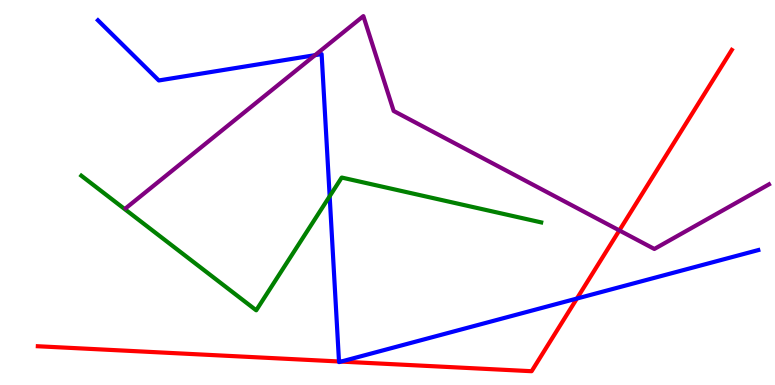[{'lines': ['blue', 'red'], 'intersections': [{'x': 4.37, 'y': 0.611}, {'x': 4.4, 'y': 0.608}, {'x': 7.44, 'y': 2.25}]}, {'lines': ['green', 'red'], 'intersections': []}, {'lines': ['purple', 'red'], 'intersections': [{'x': 7.99, 'y': 4.01}]}, {'lines': ['blue', 'green'], 'intersections': [{'x': 4.25, 'y': 4.9}]}, {'lines': ['blue', 'purple'], 'intersections': [{'x': 4.07, 'y': 8.57}]}, {'lines': ['green', 'purple'], 'intersections': []}]